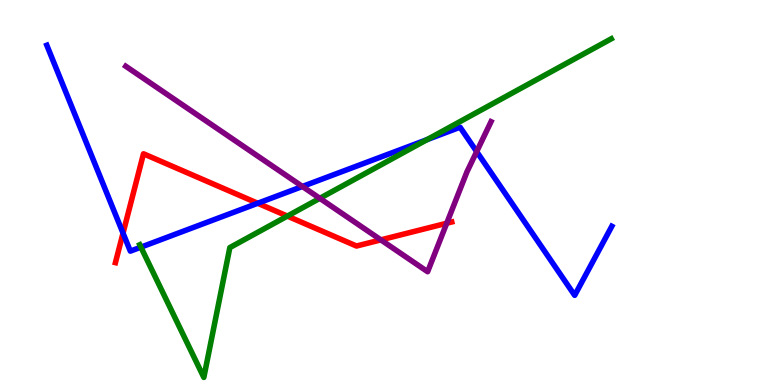[{'lines': ['blue', 'red'], 'intersections': [{'x': 1.59, 'y': 3.94}, {'x': 3.33, 'y': 4.72}]}, {'lines': ['green', 'red'], 'intersections': [{'x': 3.71, 'y': 4.39}]}, {'lines': ['purple', 'red'], 'intersections': [{'x': 4.91, 'y': 3.77}, {'x': 5.76, 'y': 4.2}]}, {'lines': ['blue', 'green'], 'intersections': [{'x': 1.82, 'y': 3.58}, {'x': 5.51, 'y': 6.37}]}, {'lines': ['blue', 'purple'], 'intersections': [{'x': 3.9, 'y': 5.16}, {'x': 6.15, 'y': 6.06}]}, {'lines': ['green', 'purple'], 'intersections': [{'x': 4.13, 'y': 4.85}]}]